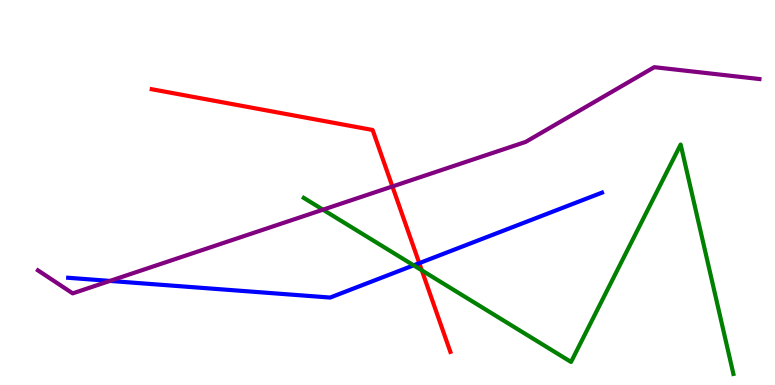[{'lines': ['blue', 'red'], 'intersections': [{'x': 5.41, 'y': 3.17}]}, {'lines': ['green', 'red'], 'intersections': [{'x': 5.44, 'y': 2.98}]}, {'lines': ['purple', 'red'], 'intersections': [{'x': 5.06, 'y': 5.16}]}, {'lines': ['blue', 'green'], 'intersections': [{'x': 5.34, 'y': 3.11}]}, {'lines': ['blue', 'purple'], 'intersections': [{'x': 1.42, 'y': 2.7}]}, {'lines': ['green', 'purple'], 'intersections': [{'x': 4.17, 'y': 4.55}]}]